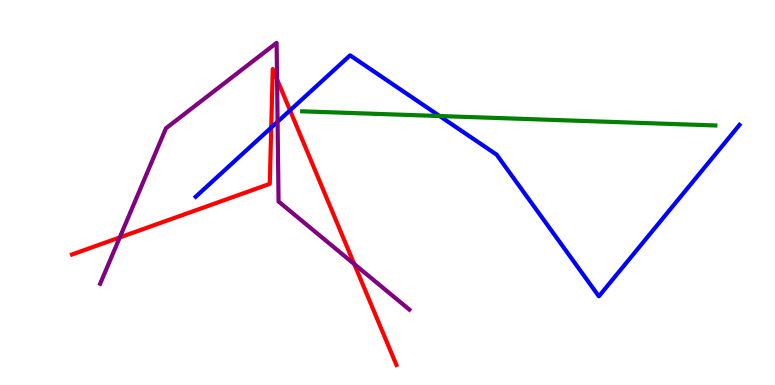[{'lines': ['blue', 'red'], 'intersections': [{'x': 3.5, 'y': 6.69}, {'x': 3.74, 'y': 7.13}]}, {'lines': ['green', 'red'], 'intersections': []}, {'lines': ['purple', 'red'], 'intersections': [{'x': 1.55, 'y': 3.83}, {'x': 3.57, 'y': 7.94}, {'x': 4.57, 'y': 3.14}]}, {'lines': ['blue', 'green'], 'intersections': [{'x': 5.67, 'y': 6.99}]}, {'lines': ['blue', 'purple'], 'intersections': [{'x': 3.58, 'y': 6.84}]}, {'lines': ['green', 'purple'], 'intersections': []}]